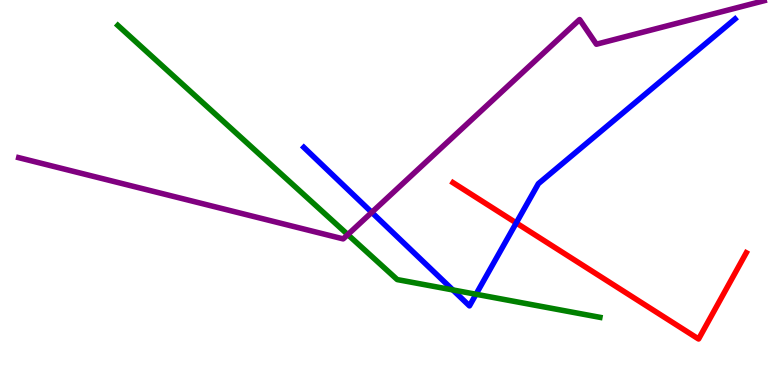[{'lines': ['blue', 'red'], 'intersections': [{'x': 6.66, 'y': 4.21}]}, {'lines': ['green', 'red'], 'intersections': []}, {'lines': ['purple', 'red'], 'intersections': []}, {'lines': ['blue', 'green'], 'intersections': [{'x': 5.84, 'y': 2.47}, {'x': 6.14, 'y': 2.36}]}, {'lines': ['blue', 'purple'], 'intersections': [{'x': 4.8, 'y': 4.48}]}, {'lines': ['green', 'purple'], 'intersections': [{'x': 4.49, 'y': 3.91}]}]